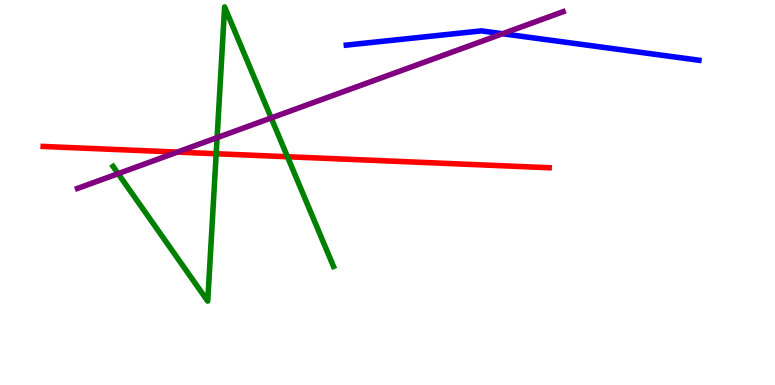[{'lines': ['blue', 'red'], 'intersections': []}, {'lines': ['green', 'red'], 'intersections': [{'x': 2.79, 'y': 6.01}, {'x': 3.71, 'y': 5.93}]}, {'lines': ['purple', 'red'], 'intersections': [{'x': 2.29, 'y': 6.05}]}, {'lines': ['blue', 'green'], 'intersections': []}, {'lines': ['blue', 'purple'], 'intersections': [{'x': 6.48, 'y': 9.12}]}, {'lines': ['green', 'purple'], 'intersections': [{'x': 1.52, 'y': 5.49}, {'x': 2.8, 'y': 6.43}, {'x': 3.5, 'y': 6.94}]}]